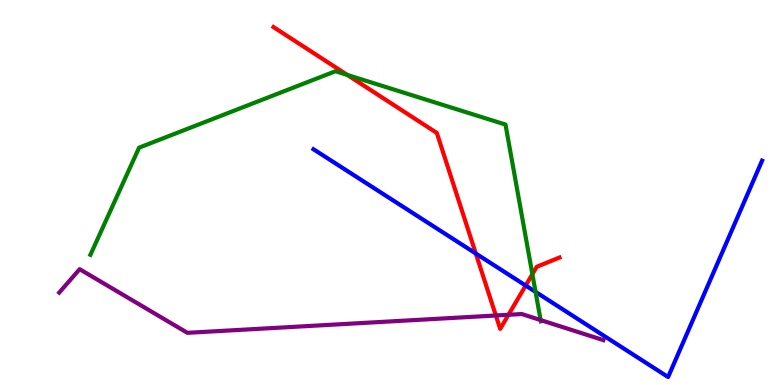[{'lines': ['blue', 'red'], 'intersections': [{'x': 6.14, 'y': 3.42}, {'x': 6.78, 'y': 2.58}]}, {'lines': ['green', 'red'], 'intersections': [{'x': 4.48, 'y': 8.05}, {'x': 6.87, 'y': 2.88}]}, {'lines': ['purple', 'red'], 'intersections': [{'x': 6.4, 'y': 1.81}, {'x': 6.56, 'y': 1.82}]}, {'lines': ['blue', 'green'], 'intersections': [{'x': 6.91, 'y': 2.42}]}, {'lines': ['blue', 'purple'], 'intersections': []}, {'lines': ['green', 'purple'], 'intersections': [{'x': 6.98, 'y': 1.69}]}]